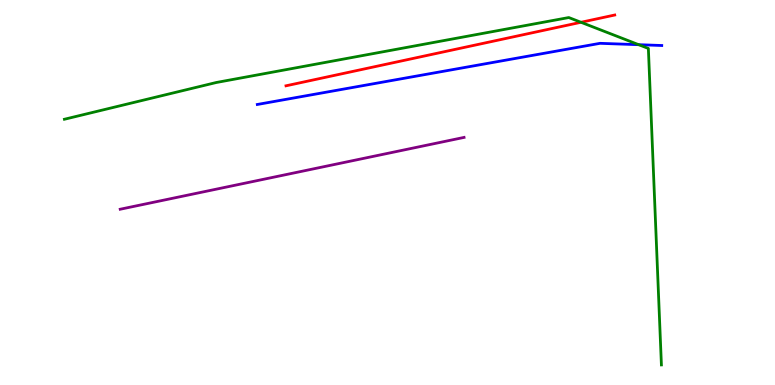[{'lines': ['blue', 'red'], 'intersections': []}, {'lines': ['green', 'red'], 'intersections': [{'x': 7.5, 'y': 9.42}]}, {'lines': ['purple', 'red'], 'intersections': []}, {'lines': ['blue', 'green'], 'intersections': [{'x': 8.24, 'y': 8.84}]}, {'lines': ['blue', 'purple'], 'intersections': []}, {'lines': ['green', 'purple'], 'intersections': []}]